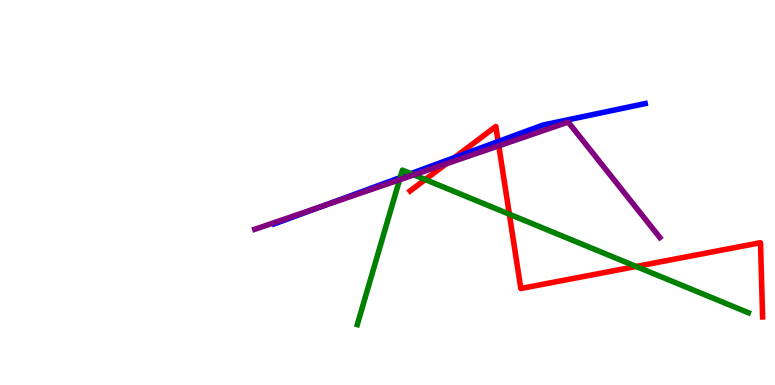[{'lines': ['blue', 'red'], 'intersections': [{'x': 5.86, 'y': 5.91}, {'x': 6.43, 'y': 6.32}]}, {'lines': ['green', 'red'], 'intersections': [{'x': 5.49, 'y': 5.34}, {'x': 6.57, 'y': 4.44}, {'x': 8.21, 'y': 3.08}]}, {'lines': ['purple', 'red'], 'intersections': [{'x': 5.76, 'y': 5.75}, {'x': 6.44, 'y': 6.21}]}, {'lines': ['blue', 'green'], 'intersections': [{'x': 5.16, 'y': 5.39}, {'x': 5.3, 'y': 5.49}]}, {'lines': ['blue', 'purple'], 'intersections': [{'x': 4.16, 'y': 4.65}]}, {'lines': ['green', 'purple'], 'intersections': [{'x': 5.16, 'y': 5.33}, {'x': 5.34, 'y': 5.46}]}]